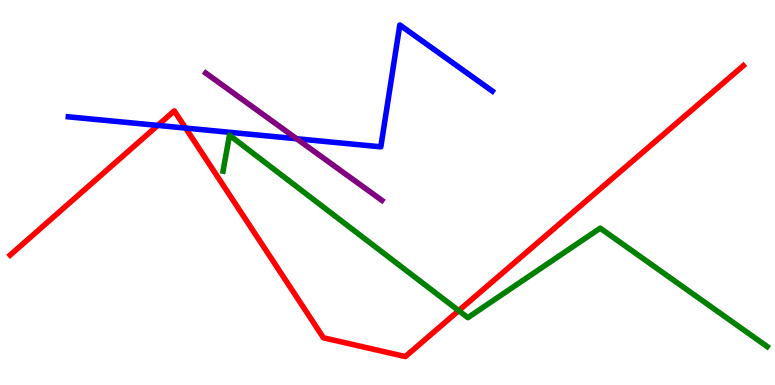[{'lines': ['blue', 'red'], 'intersections': [{'x': 2.04, 'y': 6.74}, {'x': 2.39, 'y': 6.67}]}, {'lines': ['green', 'red'], 'intersections': [{'x': 5.92, 'y': 1.93}]}, {'lines': ['purple', 'red'], 'intersections': []}, {'lines': ['blue', 'green'], 'intersections': []}, {'lines': ['blue', 'purple'], 'intersections': [{'x': 3.83, 'y': 6.4}]}, {'lines': ['green', 'purple'], 'intersections': []}]